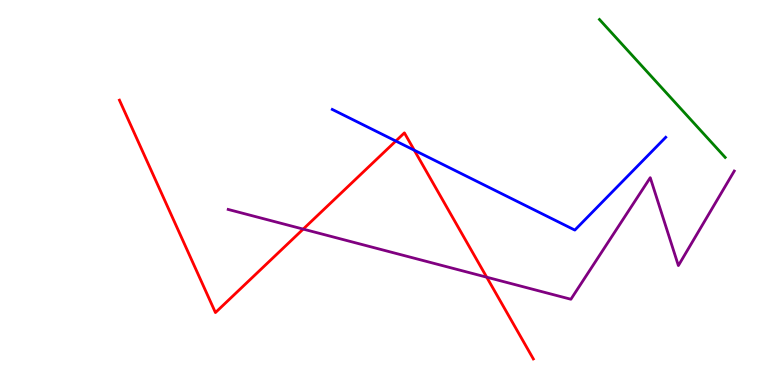[{'lines': ['blue', 'red'], 'intersections': [{'x': 5.11, 'y': 6.34}, {'x': 5.35, 'y': 6.1}]}, {'lines': ['green', 'red'], 'intersections': []}, {'lines': ['purple', 'red'], 'intersections': [{'x': 3.91, 'y': 4.05}, {'x': 6.28, 'y': 2.8}]}, {'lines': ['blue', 'green'], 'intersections': []}, {'lines': ['blue', 'purple'], 'intersections': []}, {'lines': ['green', 'purple'], 'intersections': []}]